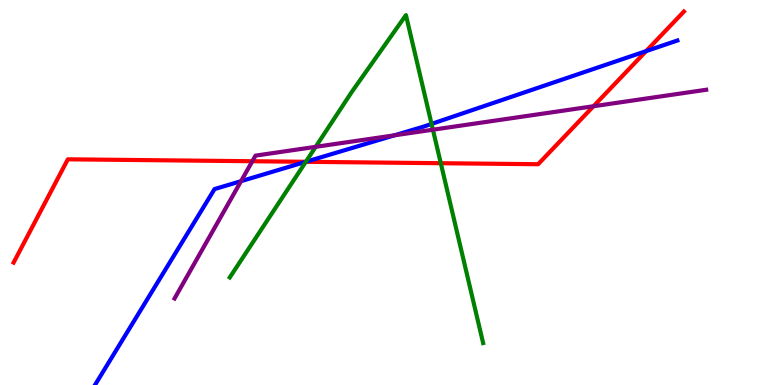[{'lines': ['blue', 'red'], 'intersections': [{'x': 3.95, 'y': 5.8}, {'x': 8.34, 'y': 8.67}]}, {'lines': ['green', 'red'], 'intersections': [{'x': 3.95, 'y': 5.8}, {'x': 5.69, 'y': 5.76}]}, {'lines': ['purple', 'red'], 'intersections': [{'x': 3.26, 'y': 5.81}, {'x': 7.66, 'y': 7.24}]}, {'lines': ['blue', 'green'], 'intersections': [{'x': 3.95, 'y': 5.8}, {'x': 5.57, 'y': 6.78}]}, {'lines': ['blue', 'purple'], 'intersections': [{'x': 3.11, 'y': 5.29}, {'x': 5.09, 'y': 6.49}]}, {'lines': ['green', 'purple'], 'intersections': [{'x': 4.07, 'y': 6.19}, {'x': 5.59, 'y': 6.63}]}]